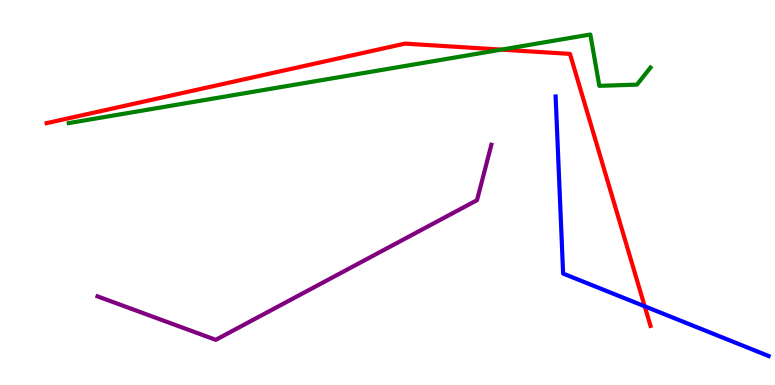[{'lines': ['blue', 'red'], 'intersections': [{'x': 8.32, 'y': 2.04}]}, {'lines': ['green', 'red'], 'intersections': [{'x': 6.47, 'y': 8.71}]}, {'lines': ['purple', 'red'], 'intersections': []}, {'lines': ['blue', 'green'], 'intersections': []}, {'lines': ['blue', 'purple'], 'intersections': []}, {'lines': ['green', 'purple'], 'intersections': []}]